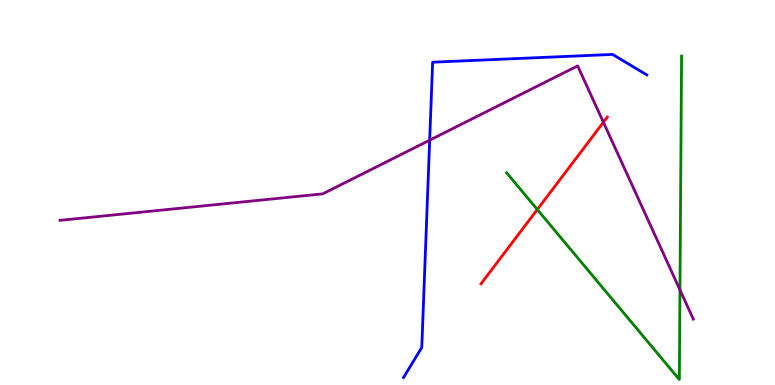[{'lines': ['blue', 'red'], 'intersections': []}, {'lines': ['green', 'red'], 'intersections': [{'x': 6.93, 'y': 4.56}]}, {'lines': ['purple', 'red'], 'intersections': [{'x': 7.79, 'y': 6.82}]}, {'lines': ['blue', 'green'], 'intersections': []}, {'lines': ['blue', 'purple'], 'intersections': [{'x': 5.54, 'y': 6.36}]}, {'lines': ['green', 'purple'], 'intersections': [{'x': 8.77, 'y': 2.47}]}]